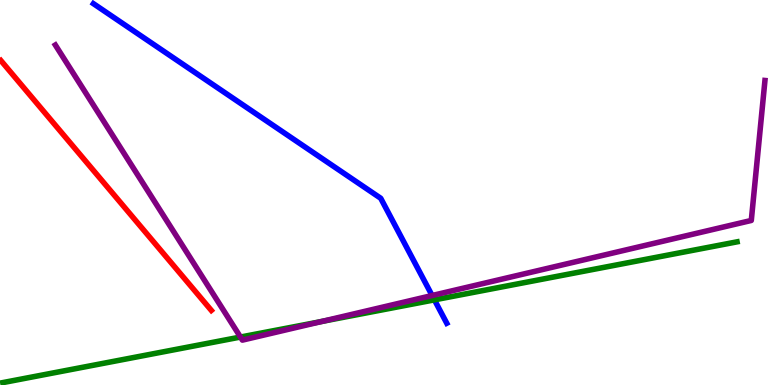[{'lines': ['blue', 'red'], 'intersections': []}, {'lines': ['green', 'red'], 'intersections': []}, {'lines': ['purple', 'red'], 'intersections': []}, {'lines': ['blue', 'green'], 'intersections': [{'x': 5.61, 'y': 2.21}]}, {'lines': ['blue', 'purple'], 'intersections': [{'x': 5.58, 'y': 2.32}]}, {'lines': ['green', 'purple'], 'intersections': [{'x': 3.1, 'y': 1.25}, {'x': 4.15, 'y': 1.65}]}]